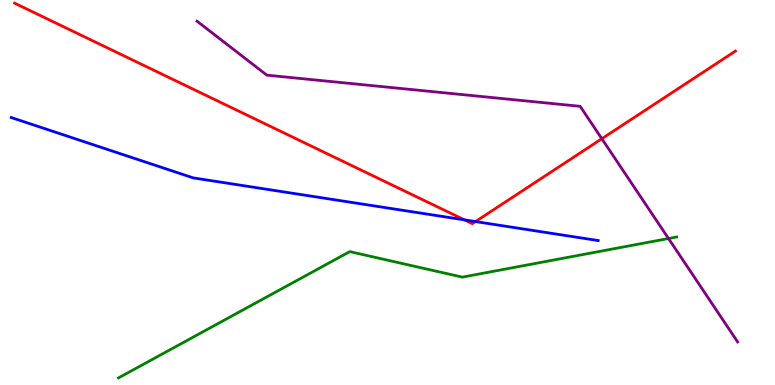[{'lines': ['blue', 'red'], 'intersections': [{'x': 5.99, 'y': 4.29}, {'x': 6.14, 'y': 4.24}]}, {'lines': ['green', 'red'], 'intersections': []}, {'lines': ['purple', 'red'], 'intersections': [{'x': 7.77, 'y': 6.4}]}, {'lines': ['blue', 'green'], 'intersections': []}, {'lines': ['blue', 'purple'], 'intersections': []}, {'lines': ['green', 'purple'], 'intersections': [{'x': 8.63, 'y': 3.81}]}]